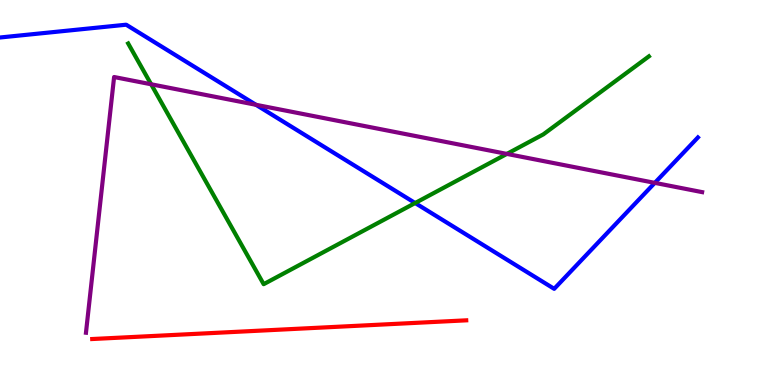[{'lines': ['blue', 'red'], 'intersections': []}, {'lines': ['green', 'red'], 'intersections': []}, {'lines': ['purple', 'red'], 'intersections': []}, {'lines': ['blue', 'green'], 'intersections': [{'x': 5.36, 'y': 4.73}]}, {'lines': ['blue', 'purple'], 'intersections': [{'x': 3.3, 'y': 7.28}, {'x': 8.45, 'y': 5.25}]}, {'lines': ['green', 'purple'], 'intersections': [{'x': 1.95, 'y': 7.81}, {'x': 6.54, 'y': 6.0}]}]